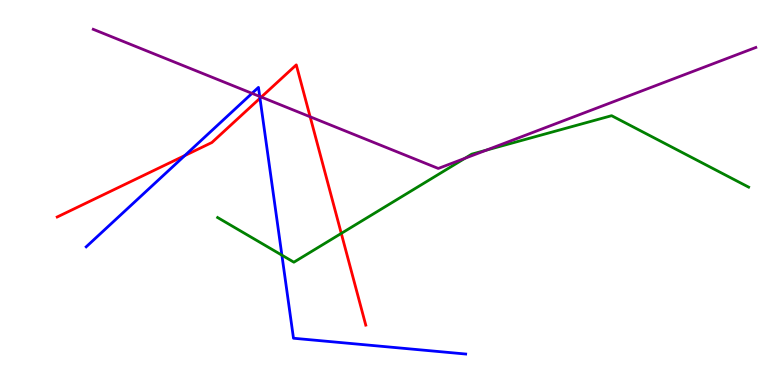[{'lines': ['blue', 'red'], 'intersections': [{'x': 2.38, 'y': 5.96}, {'x': 3.35, 'y': 7.45}]}, {'lines': ['green', 'red'], 'intersections': [{'x': 4.4, 'y': 3.94}]}, {'lines': ['purple', 'red'], 'intersections': [{'x': 3.37, 'y': 7.48}, {'x': 4.0, 'y': 6.97}]}, {'lines': ['blue', 'green'], 'intersections': [{'x': 3.64, 'y': 3.37}]}, {'lines': ['blue', 'purple'], 'intersections': [{'x': 3.25, 'y': 7.58}, {'x': 3.35, 'y': 7.49}]}, {'lines': ['green', 'purple'], 'intersections': [{'x': 6.0, 'y': 5.89}, {'x': 6.28, 'y': 6.1}]}]